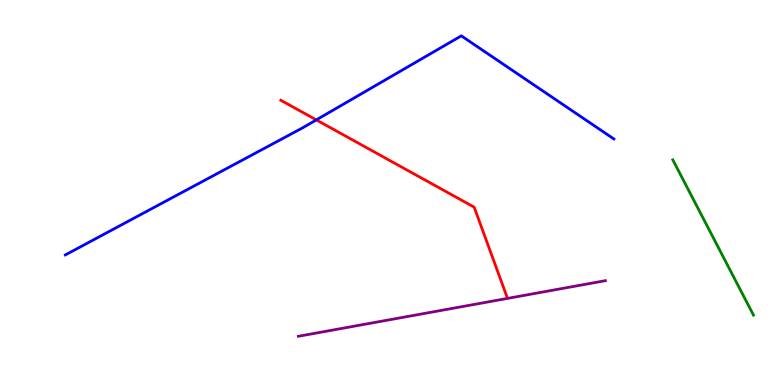[{'lines': ['blue', 'red'], 'intersections': [{'x': 4.08, 'y': 6.89}]}, {'lines': ['green', 'red'], 'intersections': []}, {'lines': ['purple', 'red'], 'intersections': []}, {'lines': ['blue', 'green'], 'intersections': []}, {'lines': ['blue', 'purple'], 'intersections': []}, {'lines': ['green', 'purple'], 'intersections': []}]